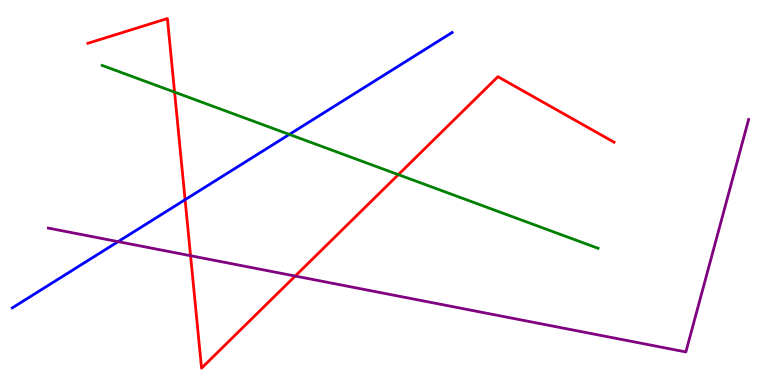[{'lines': ['blue', 'red'], 'intersections': [{'x': 2.39, 'y': 4.81}]}, {'lines': ['green', 'red'], 'intersections': [{'x': 2.25, 'y': 7.61}, {'x': 5.14, 'y': 5.46}]}, {'lines': ['purple', 'red'], 'intersections': [{'x': 2.46, 'y': 3.36}, {'x': 3.81, 'y': 2.83}]}, {'lines': ['blue', 'green'], 'intersections': [{'x': 3.73, 'y': 6.51}]}, {'lines': ['blue', 'purple'], 'intersections': [{'x': 1.52, 'y': 3.72}]}, {'lines': ['green', 'purple'], 'intersections': []}]